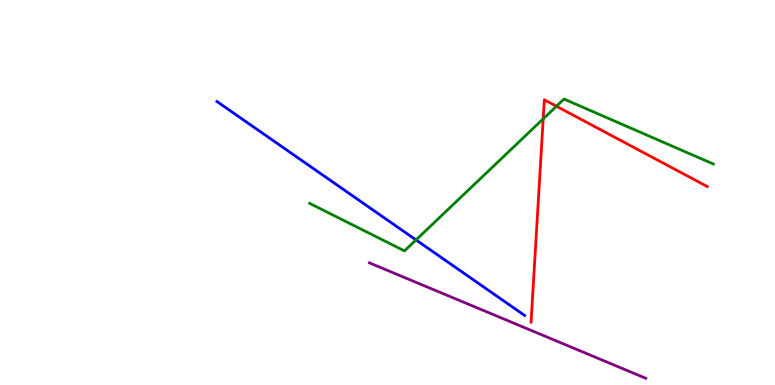[{'lines': ['blue', 'red'], 'intersections': []}, {'lines': ['green', 'red'], 'intersections': [{'x': 7.01, 'y': 6.91}, {'x': 7.18, 'y': 7.24}]}, {'lines': ['purple', 'red'], 'intersections': []}, {'lines': ['blue', 'green'], 'intersections': [{'x': 5.37, 'y': 3.77}]}, {'lines': ['blue', 'purple'], 'intersections': []}, {'lines': ['green', 'purple'], 'intersections': []}]